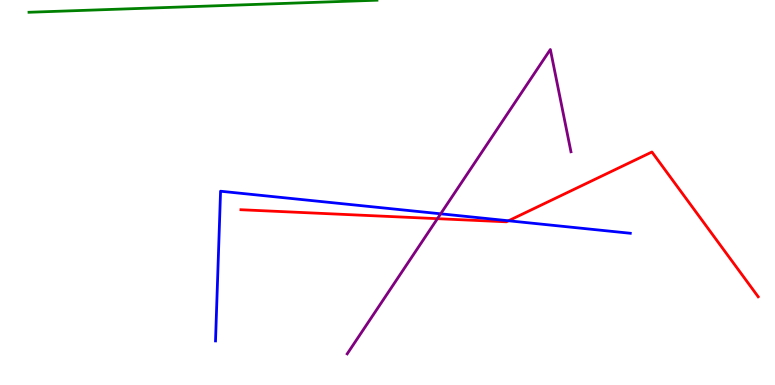[{'lines': ['blue', 'red'], 'intersections': [{'x': 6.56, 'y': 4.27}]}, {'lines': ['green', 'red'], 'intersections': []}, {'lines': ['purple', 'red'], 'intersections': [{'x': 5.64, 'y': 4.32}]}, {'lines': ['blue', 'green'], 'intersections': []}, {'lines': ['blue', 'purple'], 'intersections': [{'x': 5.69, 'y': 4.45}]}, {'lines': ['green', 'purple'], 'intersections': []}]